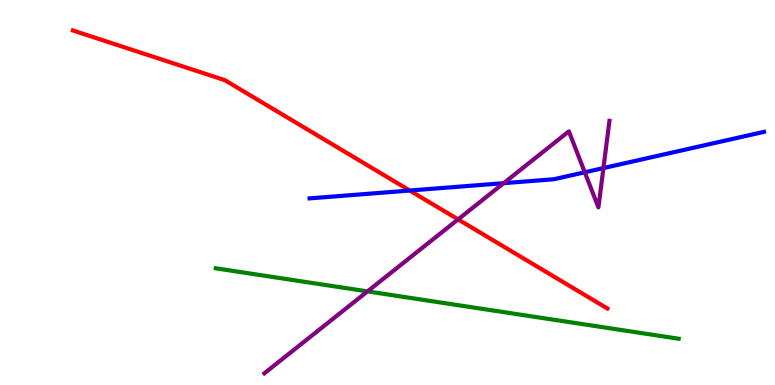[{'lines': ['blue', 'red'], 'intersections': [{'x': 5.29, 'y': 5.05}]}, {'lines': ['green', 'red'], 'intersections': []}, {'lines': ['purple', 'red'], 'intersections': [{'x': 5.91, 'y': 4.3}]}, {'lines': ['blue', 'green'], 'intersections': []}, {'lines': ['blue', 'purple'], 'intersections': [{'x': 6.5, 'y': 5.24}, {'x': 7.55, 'y': 5.53}, {'x': 7.79, 'y': 5.63}]}, {'lines': ['green', 'purple'], 'intersections': [{'x': 4.74, 'y': 2.43}]}]